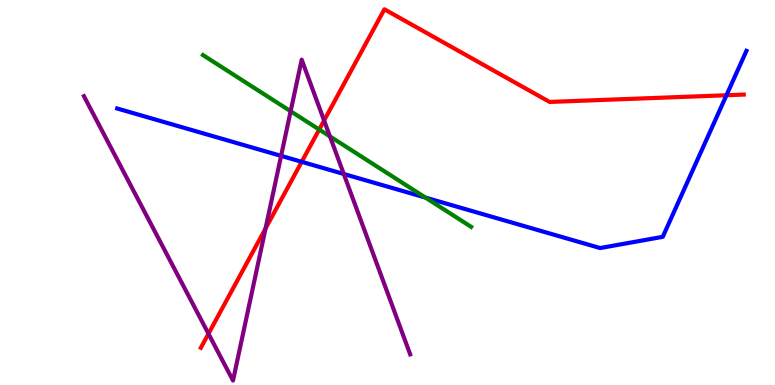[{'lines': ['blue', 'red'], 'intersections': [{'x': 3.89, 'y': 5.8}, {'x': 9.37, 'y': 7.53}]}, {'lines': ['green', 'red'], 'intersections': [{'x': 4.12, 'y': 6.64}]}, {'lines': ['purple', 'red'], 'intersections': [{'x': 2.69, 'y': 1.33}, {'x': 3.43, 'y': 4.07}, {'x': 4.18, 'y': 6.87}]}, {'lines': ['blue', 'green'], 'intersections': [{'x': 5.49, 'y': 4.87}]}, {'lines': ['blue', 'purple'], 'intersections': [{'x': 3.63, 'y': 5.95}, {'x': 4.44, 'y': 5.48}]}, {'lines': ['green', 'purple'], 'intersections': [{'x': 3.75, 'y': 7.11}, {'x': 4.26, 'y': 6.46}]}]